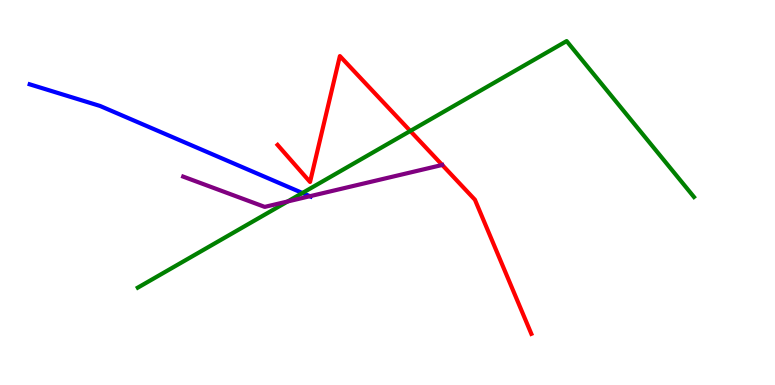[{'lines': ['blue', 'red'], 'intersections': []}, {'lines': ['green', 'red'], 'intersections': [{'x': 5.29, 'y': 6.6}]}, {'lines': ['purple', 'red'], 'intersections': []}, {'lines': ['blue', 'green'], 'intersections': [{'x': 3.9, 'y': 4.99}]}, {'lines': ['blue', 'purple'], 'intersections': [{'x': 4.0, 'y': 4.9}]}, {'lines': ['green', 'purple'], 'intersections': [{'x': 3.71, 'y': 4.77}]}]